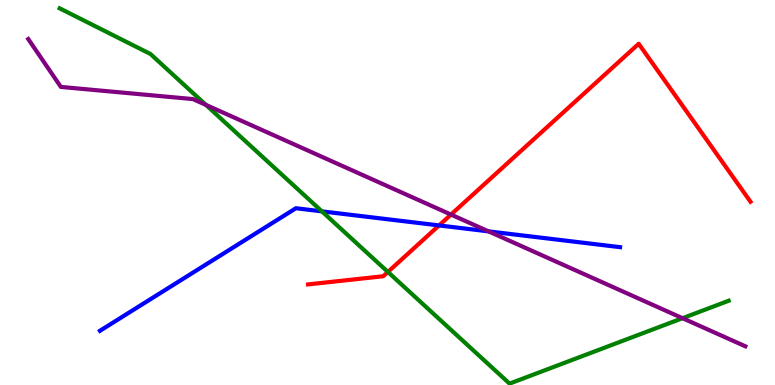[{'lines': ['blue', 'red'], 'intersections': [{'x': 5.67, 'y': 4.14}]}, {'lines': ['green', 'red'], 'intersections': [{'x': 5.01, 'y': 2.94}]}, {'lines': ['purple', 'red'], 'intersections': [{'x': 5.82, 'y': 4.43}]}, {'lines': ['blue', 'green'], 'intersections': [{'x': 4.15, 'y': 4.51}]}, {'lines': ['blue', 'purple'], 'intersections': [{'x': 6.3, 'y': 3.99}]}, {'lines': ['green', 'purple'], 'intersections': [{'x': 2.66, 'y': 7.28}, {'x': 8.81, 'y': 1.74}]}]